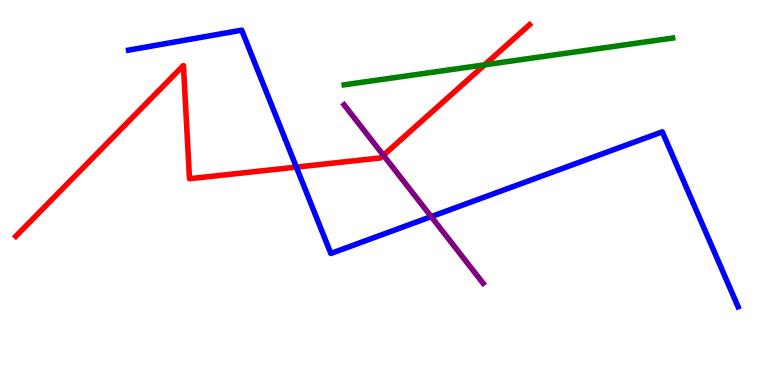[{'lines': ['blue', 'red'], 'intersections': [{'x': 3.82, 'y': 5.66}]}, {'lines': ['green', 'red'], 'intersections': [{'x': 6.25, 'y': 8.32}]}, {'lines': ['purple', 'red'], 'intersections': [{'x': 4.95, 'y': 5.97}]}, {'lines': ['blue', 'green'], 'intersections': []}, {'lines': ['blue', 'purple'], 'intersections': [{'x': 5.56, 'y': 4.37}]}, {'lines': ['green', 'purple'], 'intersections': []}]